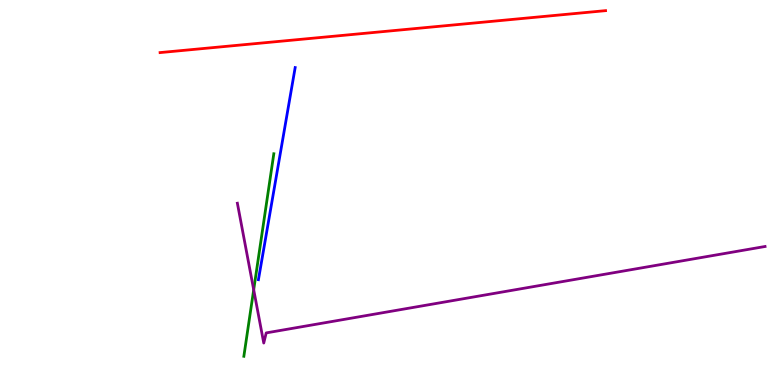[{'lines': ['blue', 'red'], 'intersections': []}, {'lines': ['green', 'red'], 'intersections': []}, {'lines': ['purple', 'red'], 'intersections': []}, {'lines': ['blue', 'green'], 'intersections': []}, {'lines': ['blue', 'purple'], 'intersections': []}, {'lines': ['green', 'purple'], 'intersections': [{'x': 3.27, 'y': 2.47}]}]